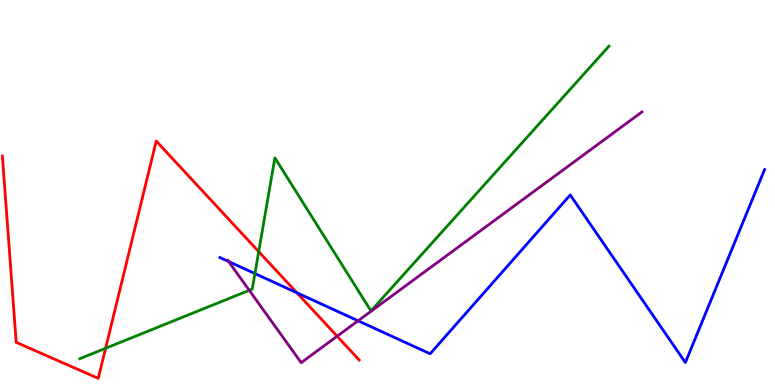[{'lines': ['blue', 'red'], 'intersections': [{'x': 3.83, 'y': 2.4}]}, {'lines': ['green', 'red'], 'intersections': [{'x': 1.36, 'y': 0.953}, {'x': 3.34, 'y': 3.46}]}, {'lines': ['purple', 'red'], 'intersections': [{'x': 4.35, 'y': 1.27}]}, {'lines': ['blue', 'green'], 'intersections': [{'x': 3.29, 'y': 2.89}]}, {'lines': ['blue', 'purple'], 'intersections': [{'x': 2.95, 'y': 3.21}, {'x': 4.62, 'y': 1.67}]}, {'lines': ['green', 'purple'], 'intersections': [{'x': 3.22, 'y': 2.46}]}]